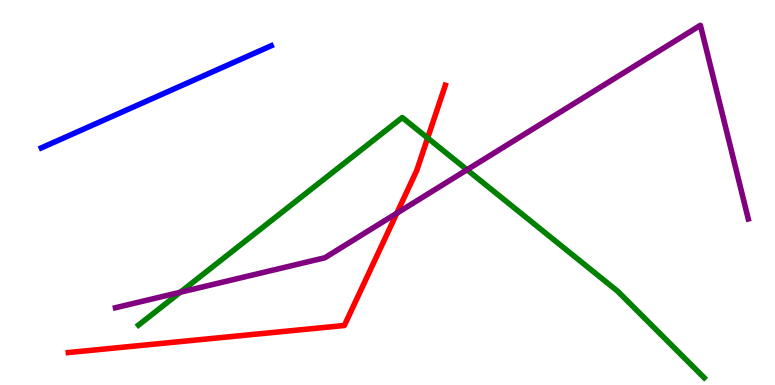[{'lines': ['blue', 'red'], 'intersections': []}, {'lines': ['green', 'red'], 'intersections': [{'x': 5.52, 'y': 6.42}]}, {'lines': ['purple', 'red'], 'intersections': [{'x': 5.12, 'y': 4.46}]}, {'lines': ['blue', 'green'], 'intersections': []}, {'lines': ['blue', 'purple'], 'intersections': []}, {'lines': ['green', 'purple'], 'intersections': [{'x': 2.33, 'y': 2.41}, {'x': 6.03, 'y': 5.59}]}]